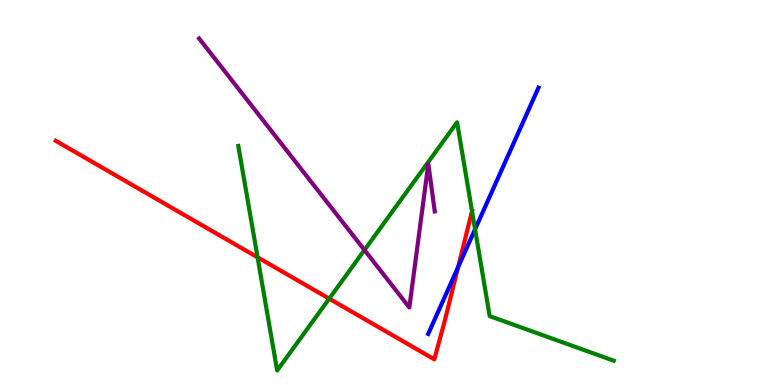[{'lines': ['blue', 'red'], 'intersections': [{'x': 5.91, 'y': 3.06}]}, {'lines': ['green', 'red'], 'intersections': [{'x': 3.32, 'y': 3.32}, {'x': 4.25, 'y': 2.24}, {'x': 6.09, 'y': 4.52}]}, {'lines': ['purple', 'red'], 'intersections': []}, {'lines': ['blue', 'green'], 'intersections': [{'x': 6.13, 'y': 4.04}]}, {'lines': ['blue', 'purple'], 'intersections': []}, {'lines': ['green', 'purple'], 'intersections': [{'x': 4.7, 'y': 3.51}]}]